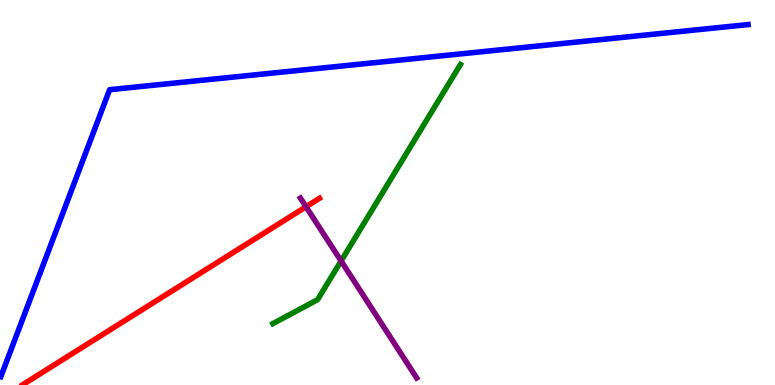[{'lines': ['blue', 'red'], 'intersections': []}, {'lines': ['green', 'red'], 'intersections': []}, {'lines': ['purple', 'red'], 'intersections': [{'x': 3.95, 'y': 4.63}]}, {'lines': ['blue', 'green'], 'intersections': []}, {'lines': ['blue', 'purple'], 'intersections': []}, {'lines': ['green', 'purple'], 'intersections': [{'x': 4.4, 'y': 3.22}]}]